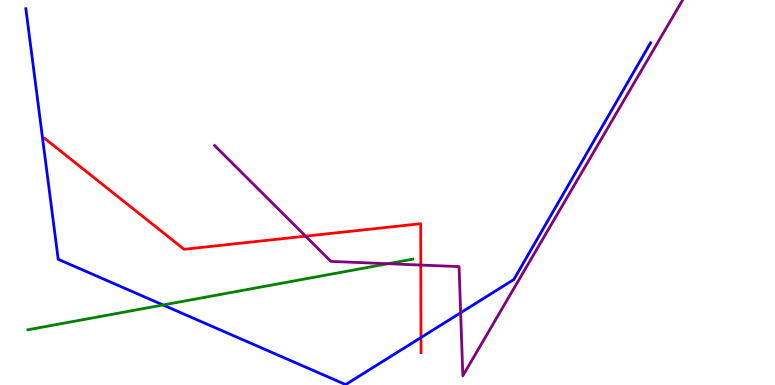[{'lines': ['blue', 'red'], 'intersections': [{'x': 5.43, 'y': 1.23}]}, {'lines': ['green', 'red'], 'intersections': []}, {'lines': ['purple', 'red'], 'intersections': [{'x': 3.94, 'y': 3.87}, {'x': 5.43, 'y': 3.12}]}, {'lines': ['blue', 'green'], 'intersections': [{'x': 2.1, 'y': 2.08}]}, {'lines': ['blue', 'purple'], 'intersections': [{'x': 5.94, 'y': 1.88}]}, {'lines': ['green', 'purple'], 'intersections': [{'x': 5.01, 'y': 3.15}]}]